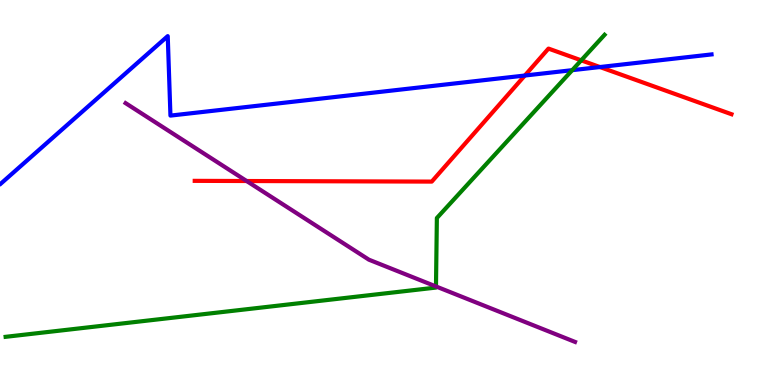[{'lines': ['blue', 'red'], 'intersections': [{'x': 6.77, 'y': 8.04}, {'x': 7.74, 'y': 8.26}]}, {'lines': ['green', 'red'], 'intersections': [{'x': 7.5, 'y': 8.43}]}, {'lines': ['purple', 'red'], 'intersections': [{'x': 3.18, 'y': 5.3}]}, {'lines': ['blue', 'green'], 'intersections': [{'x': 7.38, 'y': 8.18}]}, {'lines': ['blue', 'purple'], 'intersections': []}, {'lines': ['green', 'purple'], 'intersections': [{'x': 5.63, 'y': 2.56}]}]